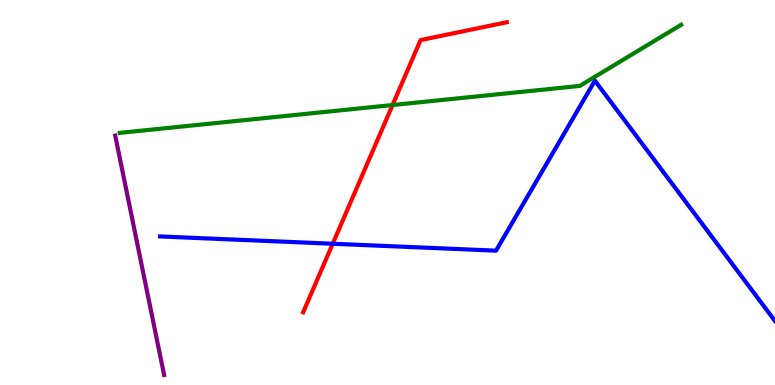[{'lines': ['blue', 'red'], 'intersections': [{'x': 4.29, 'y': 3.67}]}, {'lines': ['green', 'red'], 'intersections': [{'x': 5.07, 'y': 7.27}]}, {'lines': ['purple', 'red'], 'intersections': []}, {'lines': ['blue', 'green'], 'intersections': []}, {'lines': ['blue', 'purple'], 'intersections': []}, {'lines': ['green', 'purple'], 'intersections': []}]